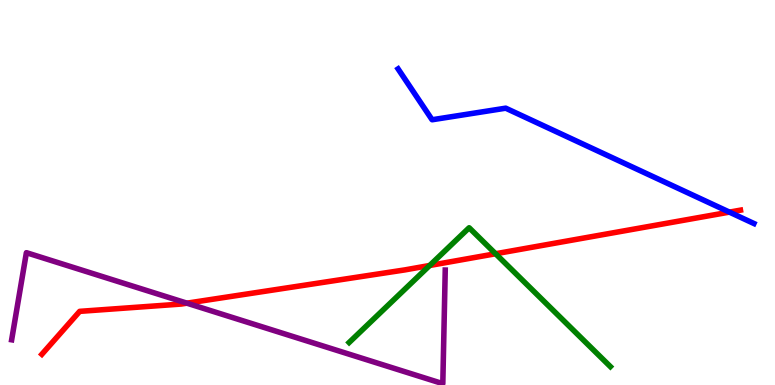[{'lines': ['blue', 'red'], 'intersections': [{'x': 9.41, 'y': 4.49}]}, {'lines': ['green', 'red'], 'intersections': [{'x': 5.54, 'y': 3.1}, {'x': 6.39, 'y': 3.41}]}, {'lines': ['purple', 'red'], 'intersections': [{'x': 2.41, 'y': 2.13}]}, {'lines': ['blue', 'green'], 'intersections': []}, {'lines': ['blue', 'purple'], 'intersections': []}, {'lines': ['green', 'purple'], 'intersections': []}]